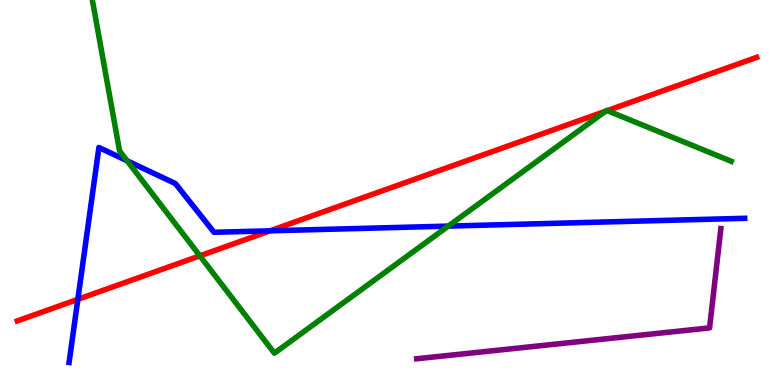[{'lines': ['blue', 'red'], 'intersections': [{'x': 1.0, 'y': 2.22}, {'x': 3.48, 'y': 4.0}]}, {'lines': ['green', 'red'], 'intersections': [{'x': 2.58, 'y': 3.35}, {'x': 7.81, 'y': 7.11}, {'x': 7.84, 'y': 7.13}]}, {'lines': ['purple', 'red'], 'intersections': []}, {'lines': ['blue', 'green'], 'intersections': [{'x': 1.64, 'y': 5.82}, {'x': 5.78, 'y': 4.13}]}, {'lines': ['blue', 'purple'], 'intersections': []}, {'lines': ['green', 'purple'], 'intersections': []}]